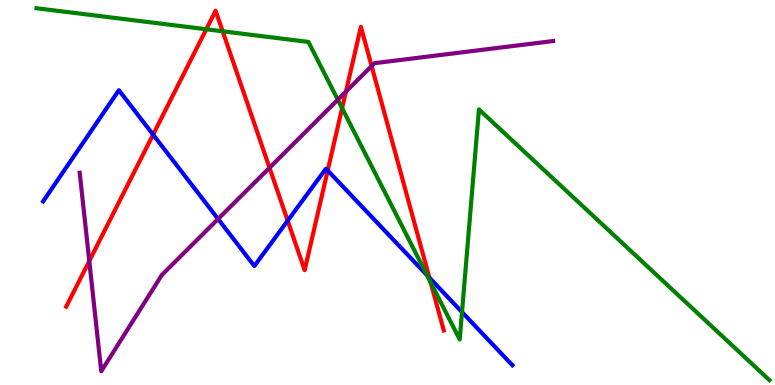[{'lines': ['blue', 'red'], 'intersections': [{'x': 1.98, 'y': 6.5}, {'x': 3.71, 'y': 4.27}, {'x': 4.23, 'y': 5.57}, {'x': 5.54, 'y': 2.79}]}, {'lines': ['green', 'red'], 'intersections': [{'x': 2.66, 'y': 9.24}, {'x': 2.87, 'y': 9.19}, {'x': 4.41, 'y': 7.19}, {'x': 5.56, 'y': 2.67}]}, {'lines': ['purple', 'red'], 'intersections': [{'x': 1.15, 'y': 3.22}, {'x': 3.48, 'y': 5.64}, {'x': 4.46, 'y': 7.62}, {'x': 4.79, 'y': 8.28}]}, {'lines': ['blue', 'green'], 'intersections': [{'x': 5.51, 'y': 2.85}, {'x': 5.96, 'y': 1.89}]}, {'lines': ['blue', 'purple'], 'intersections': [{'x': 2.81, 'y': 4.31}]}, {'lines': ['green', 'purple'], 'intersections': [{'x': 4.36, 'y': 7.41}]}]